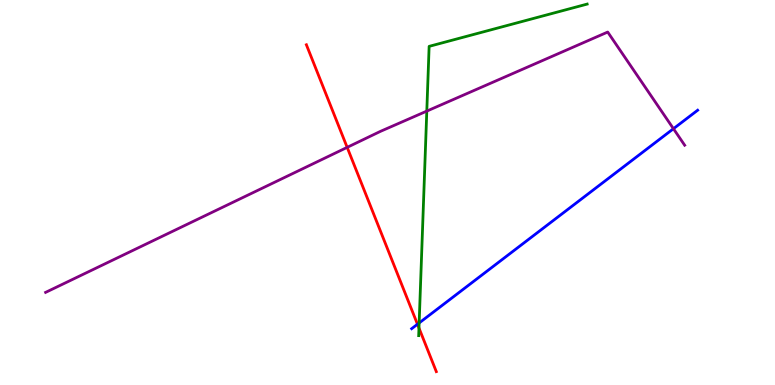[{'lines': ['blue', 'red'], 'intersections': [{'x': 5.39, 'y': 1.58}]}, {'lines': ['green', 'red'], 'intersections': [{'x': 5.41, 'y': 1.48}]}, {'lines': ['purple', 'red'], 'intersections': [{'x': 4.48, 'y': 6.17}]}, {'lines': ['blue', 'green'], 'intersections': [{'x': 5.41, 'y': 1.61}]}, {'lines': ['blue', 'purple'], 'intersections': [{'x': 8.69, 'y': 6.66}]}, {'lines': ['green', 'purple'], 'intersections': [{'x': 5.51, 'y': 7.11}]}]